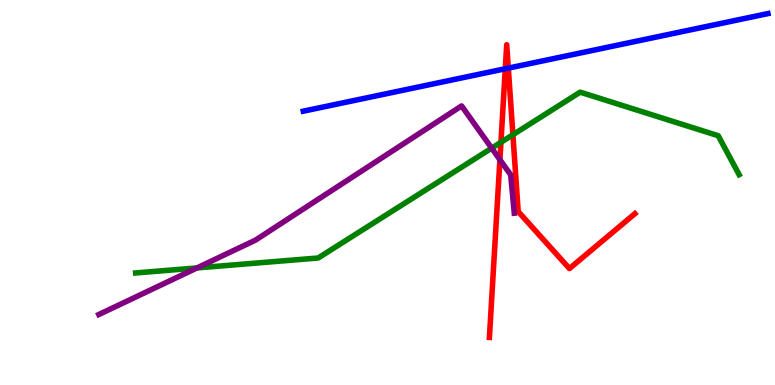[{'lines': ['blue', 'red'], 'intersections': [{'x': 6.52, 'y': 8.21}, {'x': 6.56, 'y': 8.23}]}, {'lines': ['green', 'red'], 'intersections': [{'x': 6.46, 'y': 6.3}, {'x': 6.62, 'y': 6.5}]}, {'lines': ['purple', 'red'], 'intersections': [{'x': 6.45, 'y': 5.85}]}, {'lines': ['blue', 'green'], 'intersections': []}, {'lines': ['blue', 'purple'], 'intersections': []}, {'lines': ['green', 'purple'], 'intersections': [{'x': 2.54, 'y': 3.04}, {'x': 6.34, 'y': 6.15}]}]